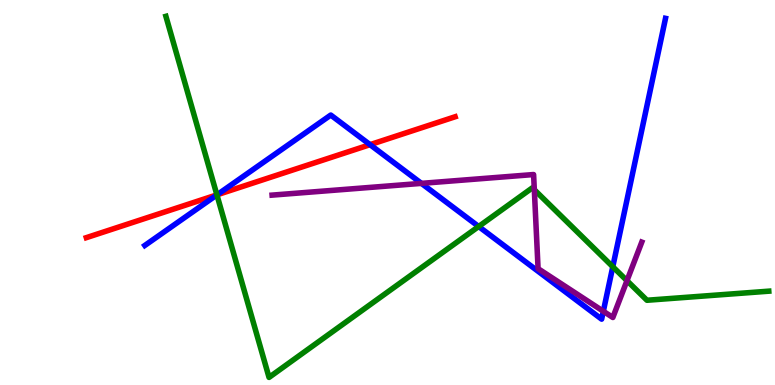[{'lines': ['blue', 'red'], 'intersections': [{'x': 2.8, 'y': 4.94}, {'x': 4.77, 'y': 6.24}]}, {'lines': ['green', 'red'], 'intersections': [{'x': 2.8, 'y': 4.94}]}, {'lines': ['purple', 'red'], 'intersections': []}, {'lines': ['blue', 'green'], 'intersections': [{'x': 2.8, 'y': 4.94}, {'x': 6.18, 'y': 4.12}, {'x': 7.91, 'y': 3.07}]}, {'lines': ['blue', 'purple'], 'intersections': [{'x': 5.44, 'y': 5.24}, {'x': 7.78, 'y': 1.91}]}, {'lines': ['green', 'purple'], 'intersections': [{'x': 6.89, 'y': 5.07}, {'x': 8.09, 'y': 2.71}]}]